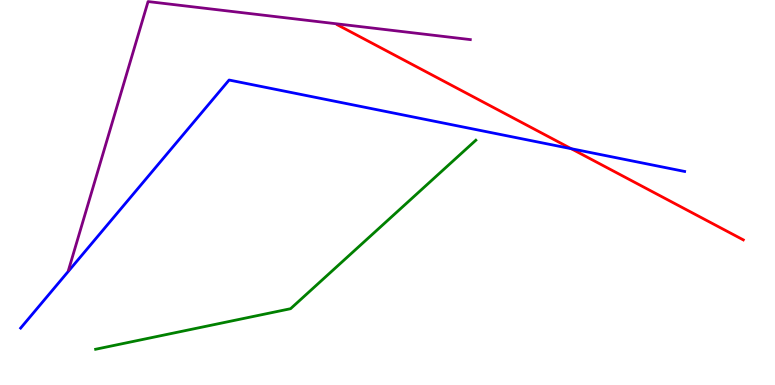[{'lines': ['blue', 'red'], 'intersections': [{'x': 7.37, 'y': 6.14}]}, {'lines': ['green', 'red'], 'intersections': []}, {'lines': ['purple', 'red'], 'intersections': []}, {'lines': ['blue', 'green'], 'intersections': []}, {'lines': ['blue', 'purple'], 'intersections': []}, {'lines': ['green', 'purple'], 'intersections': []}]